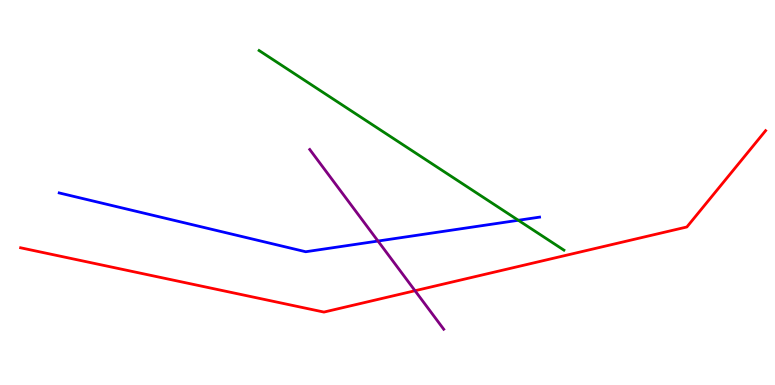[{'lines': ['blue', 'red'], 'intersections': []}, {'lines': ['green', 'red'], 'intersections': []}, {'lines': ['purple', 'red'], 'intersections': [{'x': 5.36, 'y': 2.45}]}, {'lines': ['blue', 'green'], 'intersections': [{'x': 6.69, 'y': 4.28}]}, {'lines': ['blue', 'purple'], 'intersections': [{'x': 4.88, 'y': 3.74}]}, {'lines': ['green', 'purple'], 'intersections': []}]